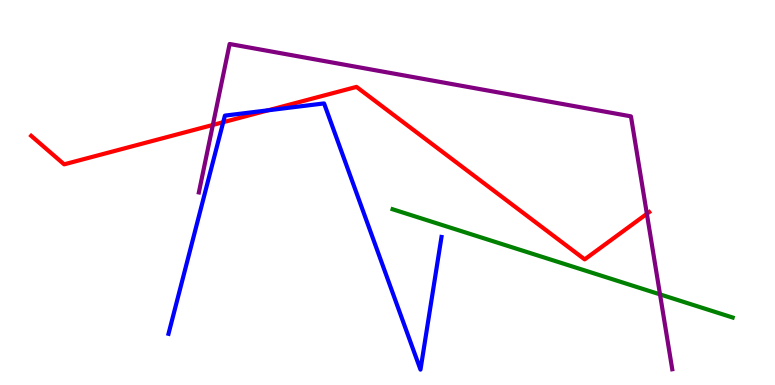[{'lines': ['blue', 'red'], 'intersections': [{'x': 2.88, 'y': 6.83}, {'x': 3.46, 'y': 7.14}]}, {'lines': ['green', 'red'], 'intersections': []}, {'lines': ['purple', 'red'], 'intersections': [{'x': 2.75, 'y': 6.75}, {'x': 8.35, 'y': 4.45}]}, {'lines': ['blue', 'green'], 'intersections': []}, {'lines': ['blue', 'purple'], 'intersections': []}, {'lines': ['green', 'purple'], 'intersections': [{'x': 8.52, 'y': 2.35}]}]